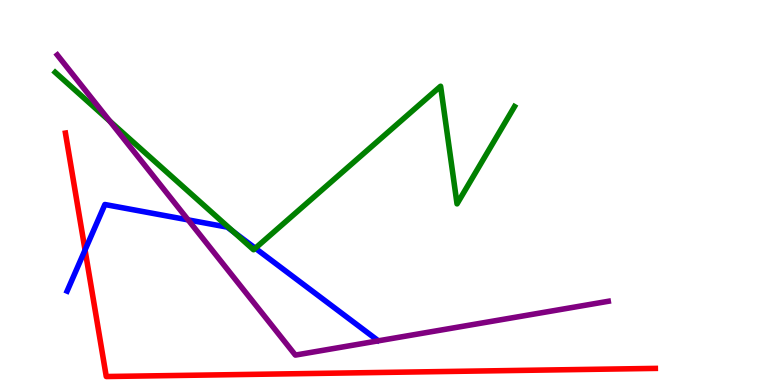[{'lines': ['blue', 'red'], 'intersections': [{'x': 1.1, 'y': 3.51}]}, {'lines': ['green', 'red'], 'intersections': []}, {'lines': ['purple', 'red'], 'intersections': []}, {'lines': ['blue', 'green'], 'intersections': [{'x': 3.02, 'y': 3.97}, {'x': 3.29, 'y': 3.55}]}, {'lines': ['blue', 'purple'], 'intersections': [{'x': 2.43, 'y': 4.29}]}, {'lines': ['green', 'purple'], 'intersections': [{'x': 1.42, 'y': 6.85}]}]